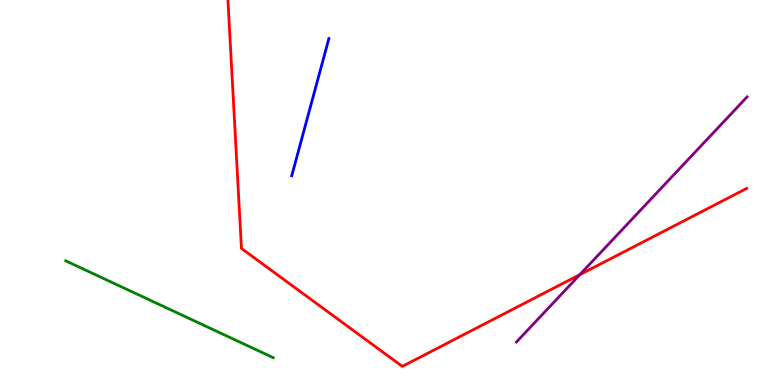[{'lines': ['blue', 'red'], 'intersections': []}, {'lines': ['green', 'red'], 'intersections': []}, {'lines': ['purple', 'red'], 'intersections': [{'x': 7.48, 'y': 2.87}]}, {'lines': ['blue', 'green'], 'intersections': []}, {'lines': ['blue', 'purple'], 'intersections': []}, {'lines': ['green', 'purple'], 'intersections': []}]